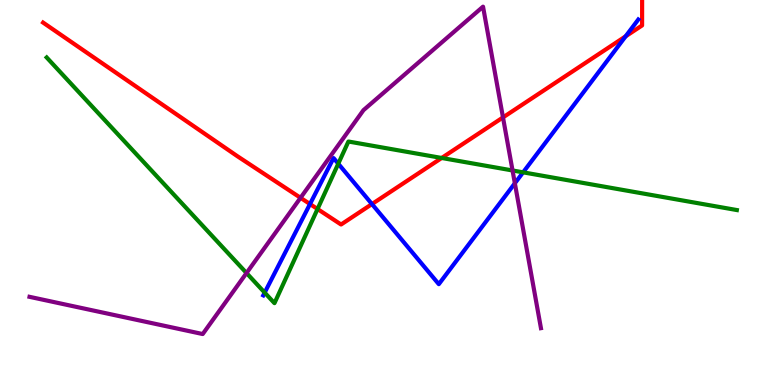[{'lines': ['blue', 'red'], 'intersections': [{'x': 4.0, 'y': 4.7}, {'x': 4.8, 'y': 4.7}, {'x': 8.07, 'y': 9.06}]}, {'lines': ['green', 'red'], 'intersections': [{'x': 4.1, 'y': 4.57}, {'x': 5.7, 'y': 5.9}]}, {'lines': ['purple', 'red'], 'intersections': [{'x': 3.88, 'y': 4.86}, {'x': 6.49, 'y': 6.95}]}, {'lines': ['blue', 'green'], 'intersections': [{'x': 3.42, 'y': 2.4}, {'x': 4.36, 'y': 5.75}, {'x': 6.75, 'y': 5.52}]}, {'lines': ['blue', 'purple'], 'intersections': [{'x': 6.64, 'y': 5.24}]}, {'lines': ['green', 'purple'], 'intersections': [{'x': 3.18, 'y': 2.91}, {'x': 6.61, 'y': 5.57}]}]